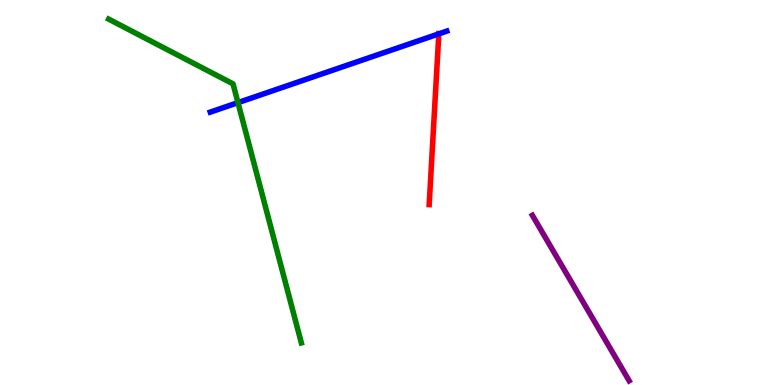[{'lines': ['blue', 'red'], 'intersections': [{'x': 5.66, 'y': 9.12}]}, {'lines': ['green', 'red'], 'intersections': []}, {'lines': ['purple', 'red'], 'intersections': []}, {'lines': ['blue', 'green'], 'intersections': [{'x': 3.07, 'y': 7.33}]}, {'lines': ['blue', 'purple'], 'intersections': []}, {'lines': ['green', 'purple'], 'intersections': []}]